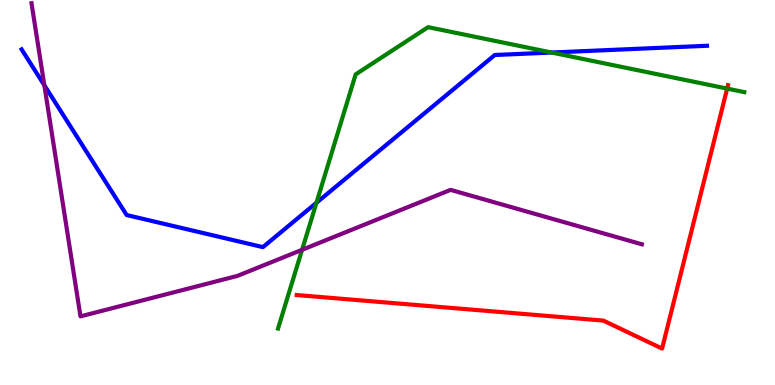[{'lines': ['blue', 'red'], 'intersections': []}, {'lines': ['green', 'red'], 'intersections': [{'x': 9.38, 'y': 7.7}]}, {'lines': ['purple', 'red'], 'intersections': []}, {'lines': ['blue', 'green'], 'intersections': [{'x': 4.08, 'y': 4.73}, {'x': 7.12, 'y': 8.64}]}, {'lines': ['blue', 'purple'], 'intersections': [{'x': 0.572, 'y': 7.79}]}, {'lines': ['green', 'purple'], 'intersections': [{'x': 3.9, 'y': 3.51}]}]